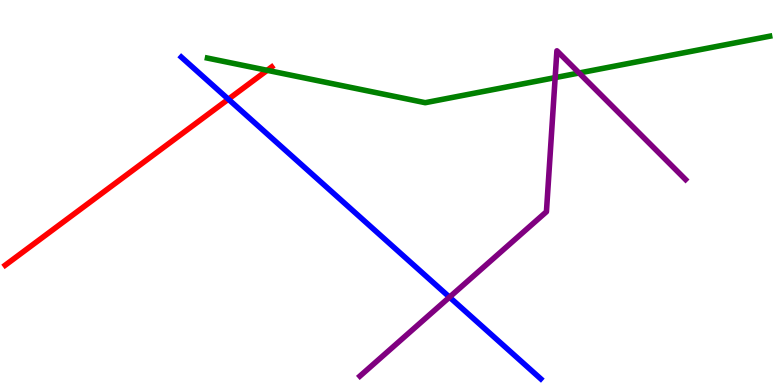[{'lines': ['blue', 'red'], 'intersections': [{'x': 2.95, 'y': 7.42}]}, {'lines': ['green', 'red'], 'intersections': [{'x': 3.45, 'y': 8.17}]}, {'lines': ['purple', 'red'], 'intersections': []}, {'lines': ['blue', 'green'], 'intersections': []}, {'lines': ['blue', 'purple'], 'intersections': [{'x': 5.8, 'y': 2.28}]}, {'lines': ['green', 'purple'], 'intersections': [{'x': 7.16, 'y': 7.98}, {'x': 7.47, 'y': 8.1}]}]